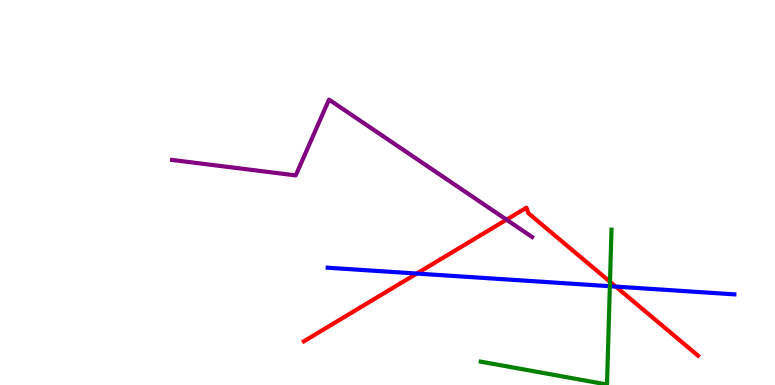[{'lines': ['blue', 'red'], 'intersections': [{'x': 5.38, 'y': 2.89}, {'x': 7.95, 'y': 2.56}]}, {'lines': ['green', 'red'], 'intersections': [{'x': 7.87, 'y': 2.68}]}, {'lines': ['purple', 'red'], 'intersections': [{'x': 6.54, 'y': 4.29}]}, {'lines': ['blue', 'green'], 'intersections': [{'x': 7.87, 'y': 2.57}]}, {'lines': ['blue', 'purple'], 'intersections': []}, {'lines': ['green', 'purple'], 'intersections': []}]